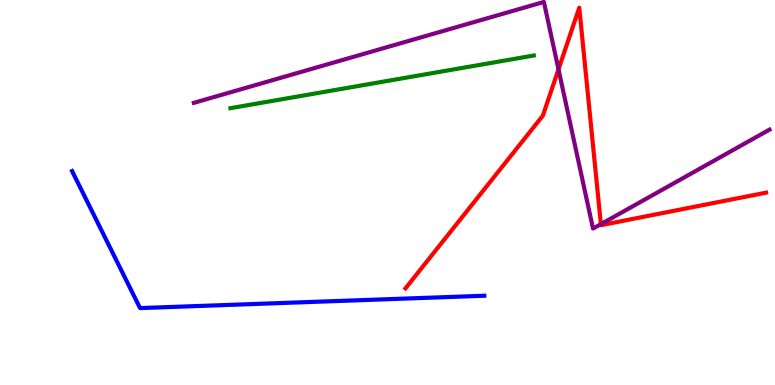[{'lines': ['blue', 'red'], 'intersections': []}, {'lines': ['green', 'red'], 'intersections': []}, {'lines': ['purple', 'red'], 'intersections': [{'x': 7.21, 'y': 8.2}, {'x': 7.75, 'y': 4.18}]}, {'lines': ['blue', 'green'], 'intersections': []}, {'lines': ['blue', 'purple'], 'intersections': []}, {'lines': ['green', 'purple'], 'intersections': []}]